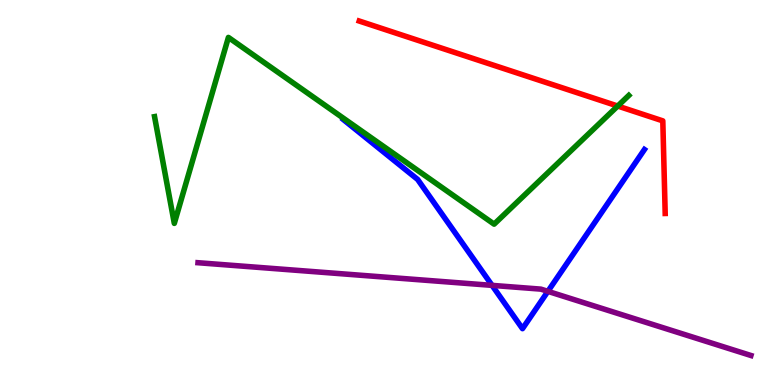[{'lines': ['blue', 'red'], 'intersections': []}, {'lines': ['green', 'red'], 'intersections': [{'x': 7.97, 'y': 7.25}]}, {'lines': ['purple', 'red'], 'intersections': []}, {'lines': ['blue', 'green'], 'intersections': []}, {'lines': ['blue', 'purple'], 'intersections': [{'x': 6.35, 'y': 2.59}, {'x': 7.07, 'y': 2.43}]}, {'lines': ['green', 'purple'], 'intersections': []}]